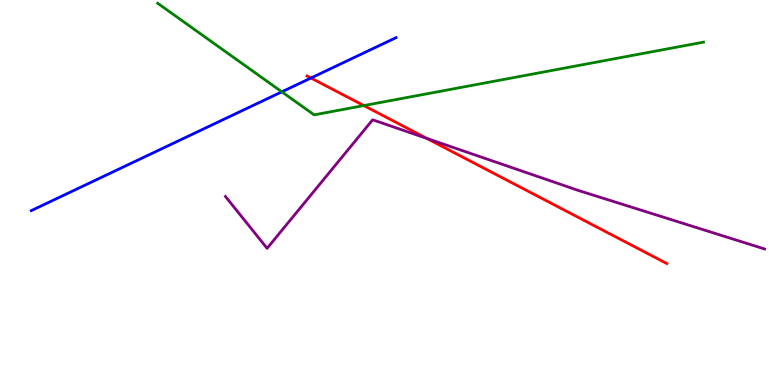[{'lines': ['blue', 'red'], 'intersections': [{'x': 4.01, 'y': 7.97}]}, {'lines': ['green', 'red'], 'intersections': [{'x': 4.69, 'y': 7.26}]}, {'lines': ['purple', 'red'], 'intersections': [{'x': 5.51, 'y': 6.41}]}, {'lines': ['blue', 'green'], 'intersections': [{'x': 3.64, 'y': 7.61}]}, {'lines': ['blue', 'purple'], 'intersections': []}, {'lines': ['green', 'purple'], 'intersections': []}]